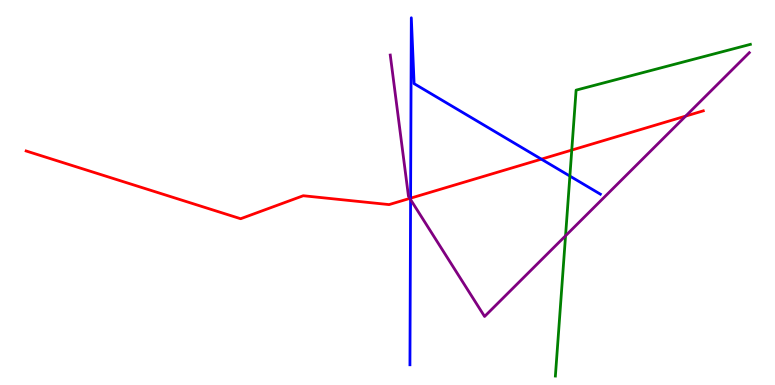[{'lines': ['blue', 'red'], 'intersections': [{'x': 5.3, 'y': 4.85}, {'x': 6.99, 'y': 5.87}]}, {'lines': ['green', 'red'], 'intersections': [{'x': 7.38, 'y': 6.1}]}, {'lines': ['purple', 'red'], 'intersections': [{'x': 5.29, 'y': 4.85}, {'x': 8.85, 'y': 6.98}]}, {'lines': ['blue', 'green'], 'intersections': [{'x': 7.35, 'y': 5.43}]}, {'lines': ['blue', 'purple'], 'intersections': [{'x': 5.3, 'y': 4.82}]}, {'lines': ['green', 'purple'], 'intersections': [{'x': 7.3, 'y': 3.88}]}]